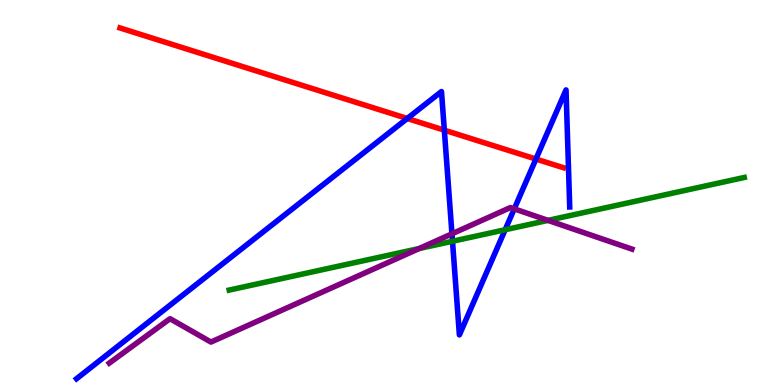[{'lines': ['blue', 'red'], 'intersections': [{'x': 5.25, 'y': 6.92}, {'x': 5.73, 'y': 6.62}, {'x': 6.92, 'y': 5.87}]}, {'lines': ['green', 'red'], 'intersections': []}, {'lines': ['purple', 'red'], 'intersections': []}, {'lines': ['blue', 'green'], 'intersections': [{'x': 5.84, 'y': 3.73}, {'x': 6.52, 'y': 4.03}]}, {'lines': ['blue', 'purple'], 'intersections': [{'x': 5.83, 'y': 3.93}, {'x': 6.64, 'y': 4.58}]}, {'lines': ['green', 'purple'], 'intersections': [{'x': 5.41, 'y': 3.54}, {'x': 7.07, 'y': 4.28}]}]